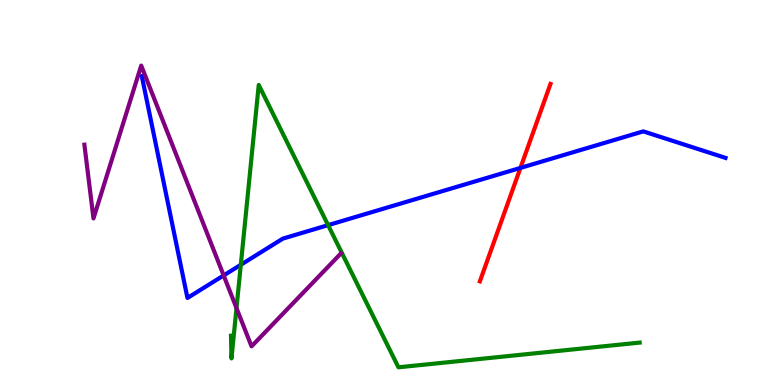[{'lines': ['blue', 'red'], 'intersections': [{'x': 6.72, 'y': 5.64}]}, {'lines': ['green', 'red'], 'intersections': []}, {'lines': ['purple', 'red'], 'intersections': []}, {'lines': ['blue', 'green'], 'intersections': [{'x': 3.11, 'y': 3.12}, {'x': 4.23, 'y': 4.15}]}, {'lines': ['blue', 'purple'], 'intersections': [{'x': 2.89, 'y': 2.85}]}, {'lines': ['green', 'purple'], 'intersections': [{'x': 3.05, 'y': 2.0}]}]